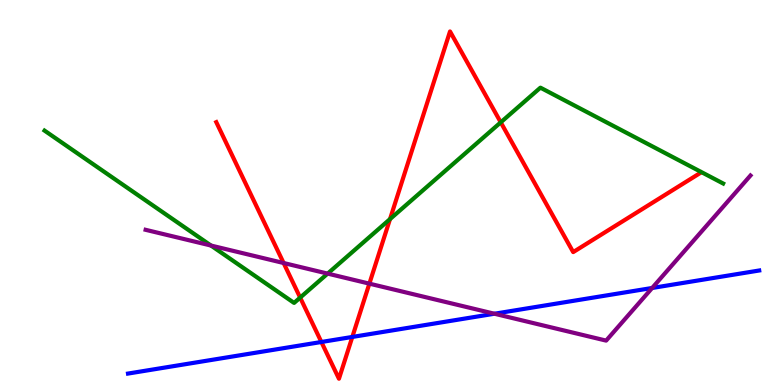[{'lines': ['blue', 'red'], 'intersections': [{'x': 4.15, 'y': 1.12}, {'x': 4.55, 'y': 1.25}]}, {'lines': ['green', 'red'], 'intersections': [{'x': 3.87, 'y': 2.27}, {'x': 5.03, 'y': 4.31}, {'x': 6.46, 'y': 6.82}]}, {'lines': ['purple', 'red'], 'intersections': [{'x': 3.66, 'y': 3.17}, {'x': 4.77, 'y': 2.63}]}, {'lines': ['blue', 'green'], 'intersections': []}, {'lines': ['blue', 'purple'], 'intersections': [{'x': 6.38, 'y': 1.85}, {'x': 8.41, 'y': 2.52}]}, {'lines': ['green', 'purple'], 'intersections': [{'x': 2.72, 'y': 3.62}, {'x': 4.23, 'y': 2.89}]}]